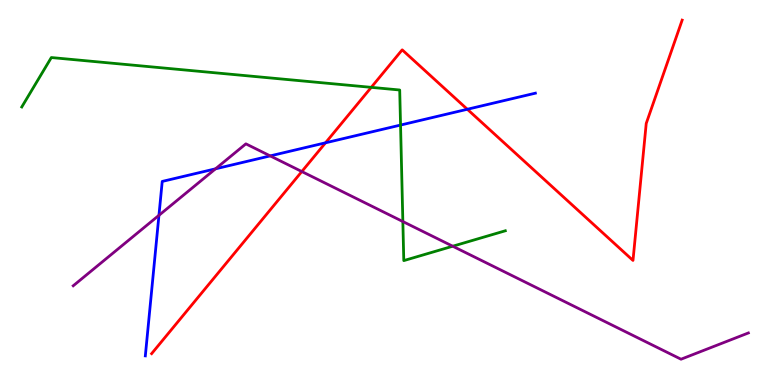[{'lines': ['blue', 'red'], 'intersections': [{'x': 4.2, 'y': 6.29}, {'x': 6.03, 'y': 7.16}]}, {'lines': ['green', 'red'], 'intersections': [{'x': 4.79, 'y': 7.73}]}, {'lines': ['purple', 'red'], 'intersections': [{'x': 3.89, 'y': 5.54}]}, {'lines': ['blue', 'green'], 'intersections': [{'x': 5.17, 'y': 6.75}]}, {'lines': ['blue', 'purple'], 'intersections': [{'x': 2.05, 'y': 4.41}, {'x': 2.78, 'y': 5.61}, {'x': 3.49, 'y': 5.95}]}, {'lines': ['green', 'purple'], 'intersections': [{'x': 5.2, 'y': 4.25}, {'x': 5.84, 'y': 3.6}]}]